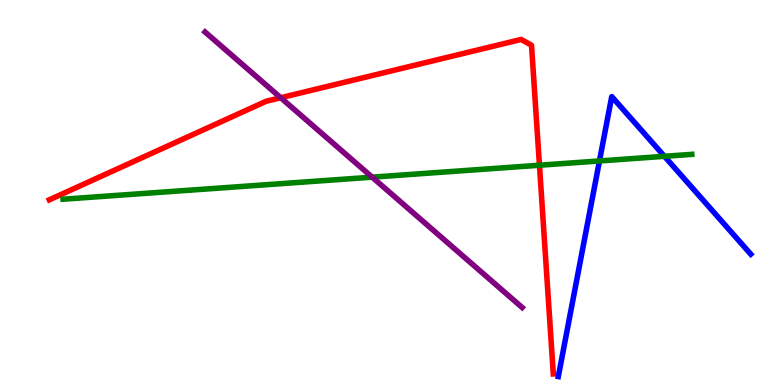[{'lines': ['blue', 'red'], 'intersections': []}, {'lines': ['green', 'red'], 'intersections': [{'x': 6.96, 'y': 5.71}]}, {'lines': ['purple', 'red'], 'intersections': [{'x': 3.62, 'y': 7.46}]}, {'lines': ['blue', 'green'], 'intersections': [{'x': 7.74, 'y': 5.82}, {'x': 8.57, 'y': 5.94}]}, {'lines': ['blue', 'purple'], 'intersections': []}, {'lines': ['green', 'purple'], 'intersections': [{'x': 4.8, 'y': 5.4}]}]